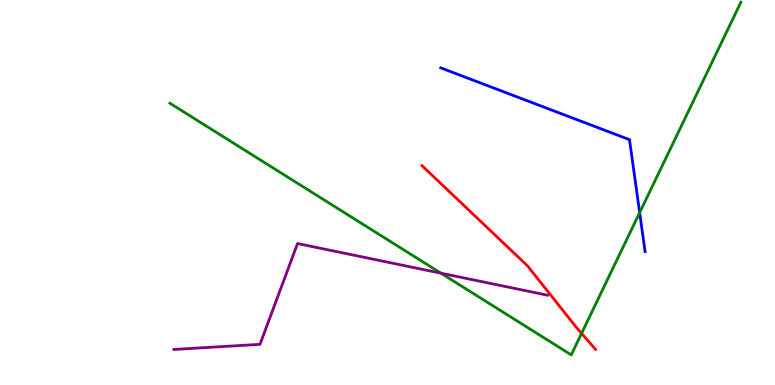[{'lines': ['blue', 'red'], 'intersections': []}, {'lines': ['green', 'red'], 'intersections': [{'x': 7.5, 'y': 1.34}]}, {'lines': ['purple', 'red'], 'intersections': []}, {'lines': ['blue', 'green'], 'intersections': [{'x': 8.25, 'y': 4.48}]}, {'lines': ['blue', 'purple'], 'intersections': []}, {'lines': ['green', 'purple'], 'intersections': [{'x': 5.69, 'y': 2.9}]}]